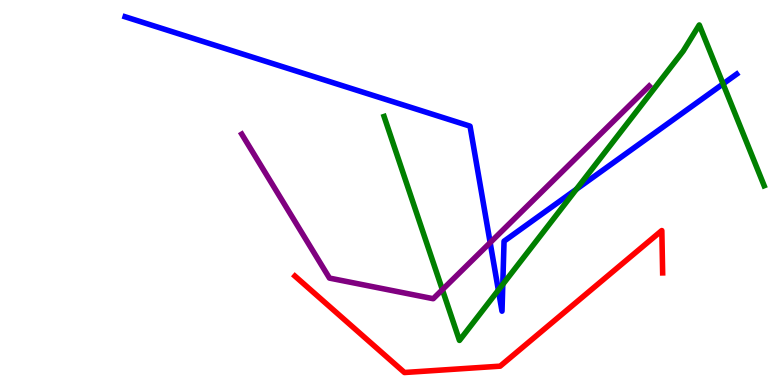[{'lines': ['blue', 'red'], 'intersections': []}, {'lines': ['green', 'red'], 'intersections': []}, {'lines': ['purple', 'red'], 'intersections': []}, {'lines': ['blue', 'green'], 'intersections': [{'x': 6.43, 'y': 2.46}, {'x': 6.49, 'y': 2.61}, {'x': 7.44, 'y': 5.08}, {'x': 9.33, 'y': 7.82}]}, {'lines': ['blue', 'purple'], 'intersections': [{'x': 6.32, 'y': 3.7}]}, {'lines': ['green', 'purple'], 'intersections': [{'x': 5.71, 'y': 2.48}]}]